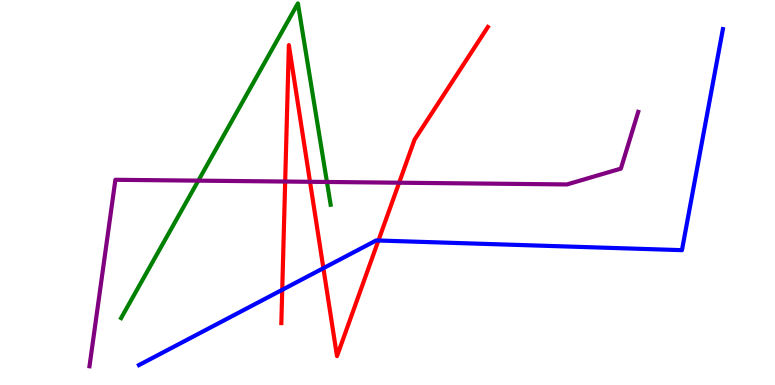[{'lines': ['blue', 'red'], 'intersections': [{'x': 3.64, 'y': 2.47}, {'x': 4.17, 'y': 3.03}, {'x': 4.88, 'y': 3.75}]}, {'lines': ['green', 'red'], 'intersections': []}, {'lines': ['purple', 'red'], 'intersections': [{'x': 3.68, 'y': 5.28}, {'x': 4.0, 'y': 5.28}, {'x': 5.15, 'y': 5.25}]}, {'lines': ['blue', 'green'], 'intersections': []}, {'lines': ['blue', 'purple'], 'intersections': []}, {'lines': ['green', 'purple'], 'intersections': [{'x': 2.56, 'y': 5.31}, {'x': 4.22, 'y': 5.27}]}]